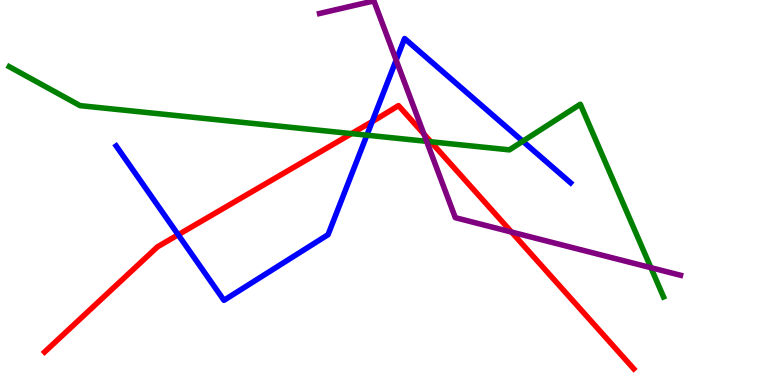[{'lines': ['blue', 'red'], 'intersections': [{'x': 2.3, 'y': 3.9}, {'x': 4.8, 'y': 6.84}]}, {'lines': ['green', 'red'], 'intersections': [{'x': 4.54, 'y': 6.53}, {'x': 5.56, 'y': 6.32}]}, {'lines': ['purple', 'red'], 'intersections': [{'x': 5.47, 'y': 6.52}, {'x': 6.6, 'y': 3.97}]}, {'lines': ['blue', 'green'], 'intersections': [{'x': 4.73, 'y': 6.49}, {'x': 6.75, 'y': 6.33}]}, {'lines': ['blue', 'purple'], 'intersections': [{'x': 5.11, 'y': 8.44}]}, {'lines': ['green', 'purple'], 'intersections': [{'x': 5.51, 'y': 6.33}, {'x': 8.4, 'y': 3.05}]}]